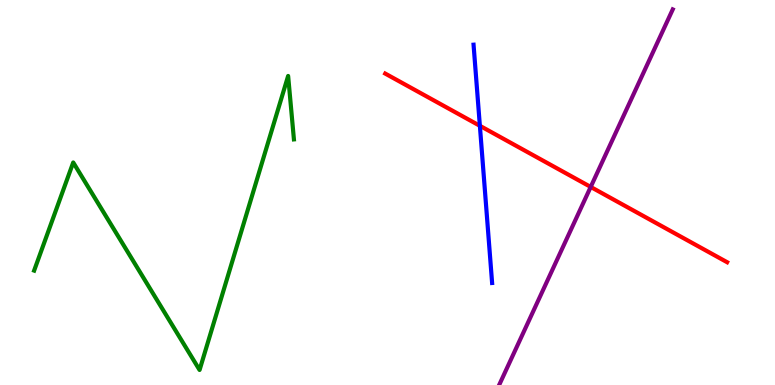[{'lines': ['blue', 'red'], 'intersections': [{'x': 6.19, 'y': 6.73}]}, {'lines': ['green', 'red'], 'intersections': []}, {'lines': ['purple', 'red'], 'intersections': [{'x': 7.62, 'y': 5.14}]}, {'lines': ['blue', 'green'], 'intersections': []}, {'lines': ['blue', 'purple'], 'intersections': []}, {'lines': ['green', 'purple'], 'intersections': []}]